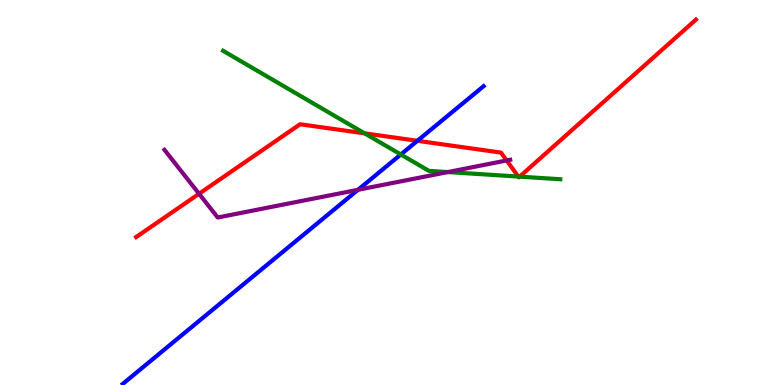[{'lines': ['blue', 'red'], 'intersections': [{'x': 5.39, 'y': 6.34}]}, {'lines': ['green', 'red'], 'intersections': [{'x': 4.7, 'y': 6.54}, {'x': 6.69, 'y': 5.41}, {'x': 6.71, 'y': 5.41}]}, {'lines': ['purple', 'red'], 'intersections': [{'x': 2.57, 'y': 4.97}, {'x': 6.54, 'y': 5.83}]}, {'lines': ['blue', 'green'], 'intersections': [{'x': 5.17, 'y': 5.99}]}, {'lines': ['blue', 'purple'], 'intersections': [{'x': 4.62, 'y': 5.07}]}, {'lines': ['green', 'purple'], 'intersections': [{'x': 5.78, 'y': 5.53}]}]